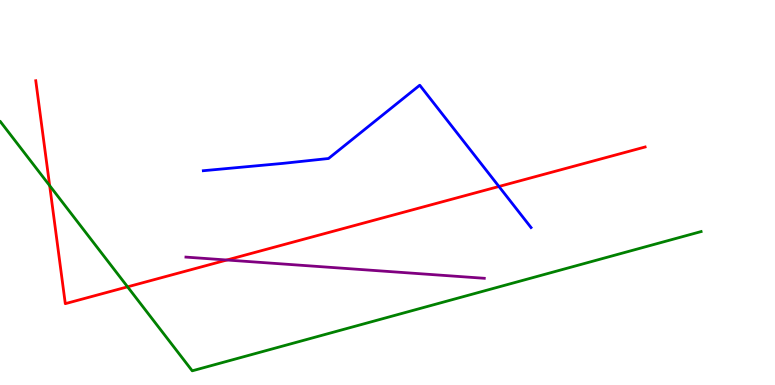[{'lines': ['blue', 'red'], 'intersections': [{'x': 6.44, 'y': 5.16}]}, {'lines': ['green', 'red'], 'intersections': [{'x': 0.641, 'y': 5.18}, {'x': 1.65, 'y': 2.55}]}, {'lines': ['purple', 'red'], 'intersections': [{'x': 2.93, 'y': 3.25}]}, {'lines': ['blue', 'green'], 'intersections': []}, {'lines': ['blue', 'purple'], 'intersections': []}, {'lines': ['green', 'purple'], 'intersections': []}]